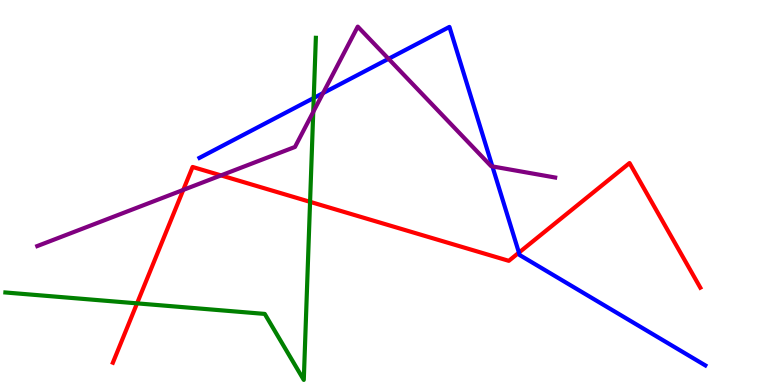[{'lines': ['blue', 'red'], 'intersections': [{'x': 6.7, 'y': 3.44}]}, {'lines': ['green', 'red'], 'intersections': [{'x': 1.77, 'y': 2.12}, {'x': 4.0, 'y': 4.76}]}, {'lines': ['purple', 'red'], 'intersections': [{'x': 2.36, 'y': 5.07}, {'x': 2.85, 'y': 5.44}]}, {'lines': ['blue', 'green'], 'intersections': [{'x': 4.05, 'y': 7.45}]}, {'lines': ['blue', 'purple'], 'intersections': [{'x': 4.17, 'y': 7.58}, {'x': 5.01, 'y': 8.47}, {'x': 6.35, 'y': 5.68}]}, {'lines': ['green', 'purple'], 'intersections': [{'x': 4.04, 'y': 7.09}]}]